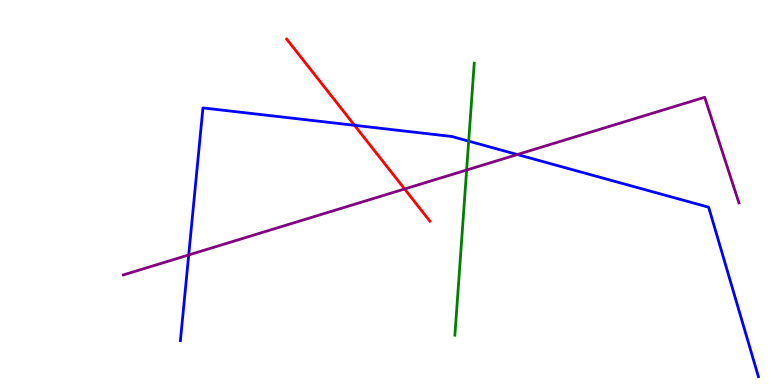[{'lines': ['blue', 'red'], 'intersections': [{'x': 4.57, 'y': 6.74}]}, {'lines': ['green', 'red'], 'intersections': []}, {'lines': ['purple', 'red'], 'intersections': [{'x': 5.22, 'y': 5.09}]}, {'lines': ['blue', 'green'], 'intersections': [{'x': 6.05, 'y': 6.33}]}, {'lines': ['blue', 'purple'], 'intersections': [{'x': 2.43, 'y': 3.38}, {'x': 6.68, 'y': 5.99}]}, {'lines': ['green', 'purple'], 'intersections': [{'x': 6.02, 'y': 5.58}]}]